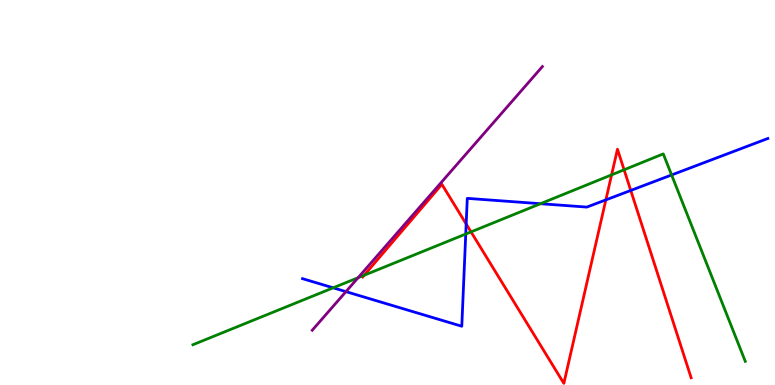[{'lines': ['blue', 'red'], 'intersections': [{'x': 6.02, 'y': 4.18}, {'x': 7.82, 'y': 4.81}, {'x': 8.14, 'y': 5.05}]}, {'lines': ['green', 'red'], 'intersections': [{'x': 4.7, 'y': 2.85}, {'x': 6.08, 'y': 3.98}, {'x': 7.89, 'y': 5.46}, {'x': 8.05, 'y': 5.59}]}, {'lines': ['purple', 'red'], 'intersections': []}, {'lines': ['blue', 'green'], 'intersections': [{'x': 4.3, 'y': 2.52}, {'x': 6.01, 'y': 3.92}, {'x': 6.97, 'y': 4.71}, {'x': 8.67, 'y': 5.46}]}, {'lines': ['blue', 'purple'], 'intersections': [{'x': 4.46, 'y': 2.43}]}, {'lines': ['green', 'purple'], 'intersections': [{'x': 4.62, 'y': 2.79}]}]